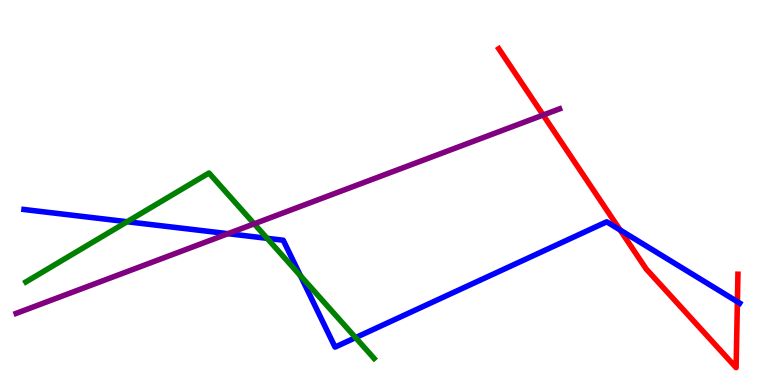[{'lines': ['blue', 'red'], 'intersections': [{'x': 8.0, 'y': 4.03}, {'x': 9.51, 'y': 2.16}]}, {'lines': ['green', 'red'], 'intersections': []}, {'lines': ['purple', 'red'], 'intersections': [{'x': 7.01, 'y': 7.01}]}, {'lines': ['blue', 'green'], 'intersections': [{'x': 1.64, 'y': 4.24}, {'x': 3.45, 'y': 3.81}, {'x': 3.88, 'y': 2.84}, {'x': 4.59, 'y': 1.23}]}, {'lines': ['blue', 'purple'], 'intersections': [{'x': 2.94, 'y': 3.93}]}, {'lines': ['green', 'purple'], 'intersections': [{'x': 3.28, 'y': 4.19}]}]